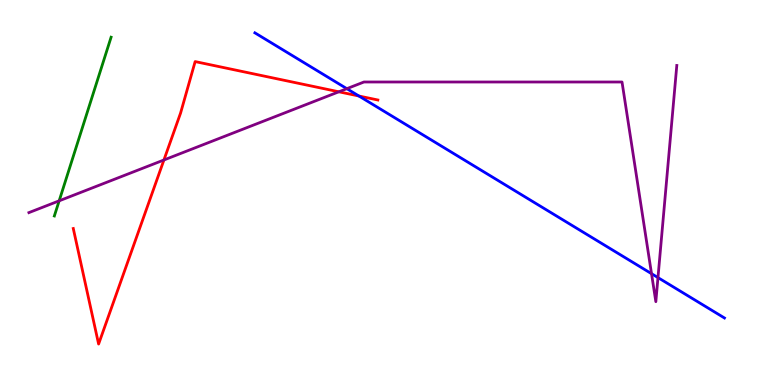[{'lines': ['blue', 'red'], 'intersections': [{'x': 4.63, 'y': 7.51}]}, {'lines': ['green', 'red'], 'intersections': []}, {'lines': ['purple', 'red'], 'intersections': [{'x': 2.12, 'y': 5.84}, {'x': 4.37, 'y': 7.62}]}, {'lines': ['blue', 'green'], 'intersections': []}, {'lines': ['blue', 'purple'], 'intersections': [{'x': 4.48, 'y': 7.7}, {'x': 8.41, 'y': 2.89}, {'x': 8.49, 'y': 2.79}]}, {'lines': ['green', 'purple'], 'intersections': [{'x': 0.763, 'y': 4.78}]}]